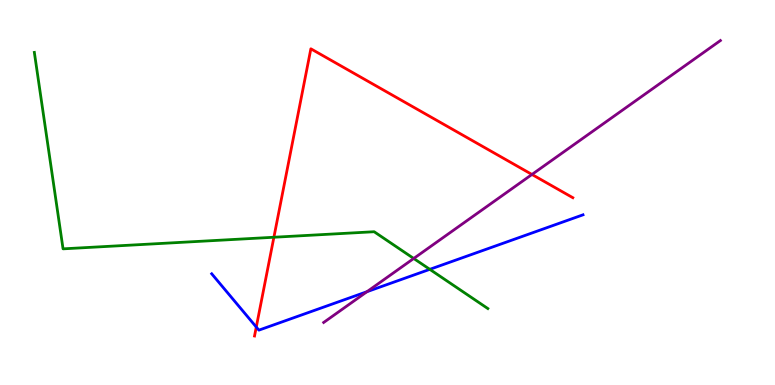[{'lines': ['blue', 'red'], 'intersections': [{'x': 3.31, 'y': 1.51}]}, {'lines': ['green', 'red'], 'intersections': [{'x': 3.53, 'y': 3.84}]}, {'lines': ['purple', 'red'], 'intersections': [{'x': 6.86, 'y': 5.47}]}, {'lines': ['blue', 'green'], 'intersections': [{'x': 5.55, 'y': 3.0}]}, {'lines': ['blue', 'purple'], 'intersections': [{'x': 4.74, 'y': 2.42}]}, {'lines': ['green', 'purple'], 'intersections': [{'x': 5.34, 'y': 3.29}]}]